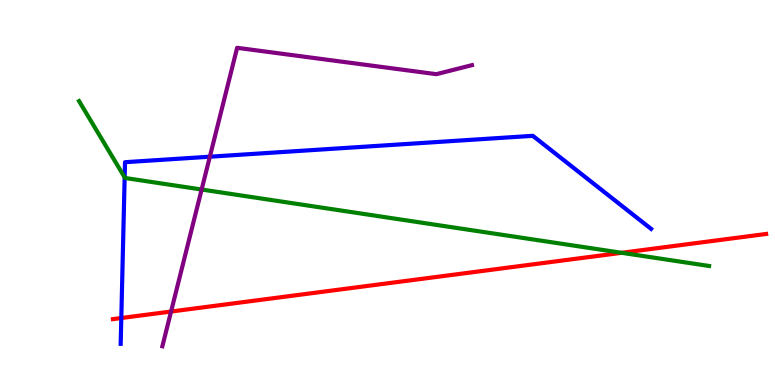[{'lines': ['blue', 'red'], 'intersections': [{'x': 1.57, 'y': 1.74}]}, {'lines': ['green', 'red'], 'intersections': [{'x': 8.02, 'y': 3.43}]}, {'lines': ['purple', 'red'], 'intersections': [{'x': 2.21, 'y': 1.91}]}, {'lines': ['blue', 'green'], 'intersections': [{'x': 1.61, 'y': 5.39}]}, {'lines': ['blue', 'purple'], 'intersections': [{'x': 2.71, 'y': 5.93}]}, {'lines': ['green', 'purple'], 'intersections': [{'x': 2.6, 'y': 5.08}]}]